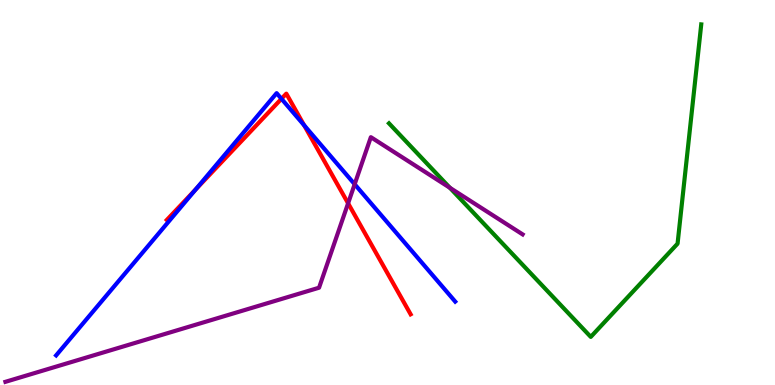[{'lines': ['blue', 'red'], 'intersections': [{'x': 2.52, 'y': 5.08}, {'x': 3.63, 'y': 7.43}, {'x': 3.92, 'y': 6.75}]}, {'lines': ['green', 'red'], 'intersections': []}, {'lines': ['purple', 'red'], 'intersections': [{'x': 4.49, 'y': 4.72}]}, {'lines': ['blue', 'green'], 'intersections': []}, {'lines': ['blue', 'purple'], 'intersections': [{'x': 4.58, 'y': 5.21}]}, {'lines': ['green', 'purple'], 'intersections': [{'x': 5.8, 'y': 5.12}]}]